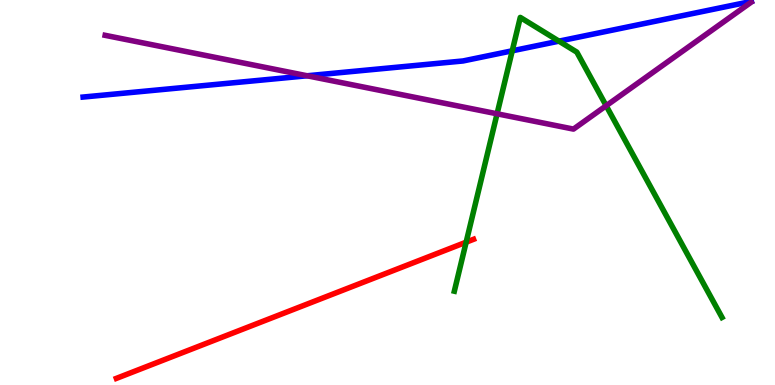[{'lines': ['blue', 'red'], 'intersections': []}, {'lines': ['green', 'red'], 'intersections': [{'x': 6.01, 'y': 3.71}]}, {'lines': ['purple', 'red'], 'intersections': []}, {'lines': ['blue', 'green'], 'intersections': [{'x': 6.61, 'y': 8.68}, {'x': 7.21, 'y': 8.93}]}, {'lines': ['blue', 'purple'], 'intersections': [{'x': 3.96, 'y': 8.03}]}, {'lines': ['green', 'purple'], 'intersections': [{'x': 6.41, 'y': 7.04}, {'x': 7.82, 'y': 7.25}]}]